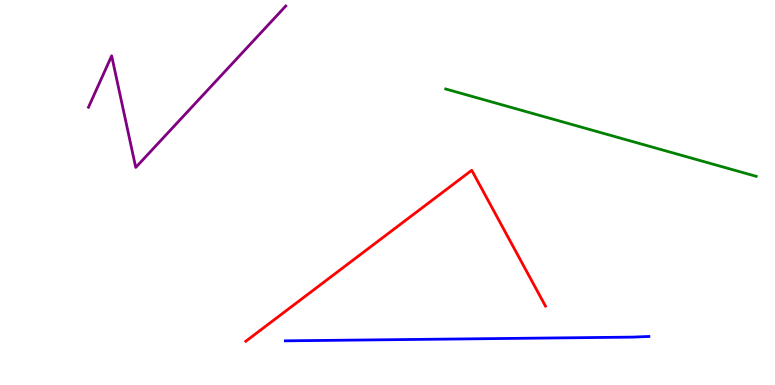[{'lines': ['blue', 'red'], 'intersections': []}, {'lines': ['green', 'red'], 'intersections': []}, {'lines': ['purple', 'red'], 'intersections': []}, {'lines': ['blue', 'green'], 'intersections': []}, {'lines': ['blue', 'purple'], 'intersections': []}, {'lines': ['green', 'purple'], 'intersections': []}]